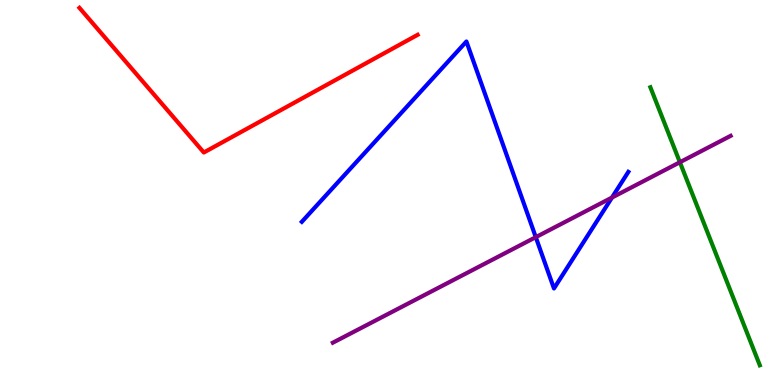[{'lines': ['blue', 'red'], 'intersections': []}, {'lines': ['green', 'red'], 'intersections': []}, {'lines': ['purple', 'red'], 'intersections': []}, {'lines': ['blue', 'green'], 'intersections': []}, {'lines': ['blue', 'purple'], 'intersections': [{'x': 6.91, 'y': 3.84}, {'x': 7.9, 'y': 4.87}]}, {'lines': ['green', 'purple'], 'intersections': [{'x': 8.77, 'y': 5.79}]}]